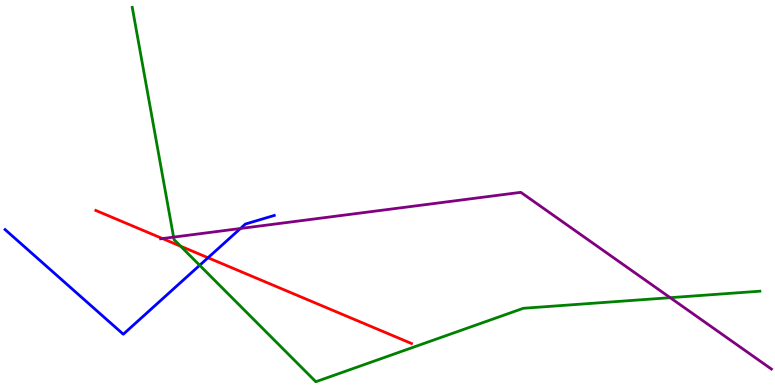[{'lines': ['blue', 'red'], 'intersections': [{'x': 2.68, 'y': 3.31}]}, {'lines': ['green', 'red'], 'intersections': [{'x': 2.33, 'y': 3.61}]}, {'lines': ['purple', 'red'], 'intersections': [{'x': 2.1, 'y': 3.8}]}, {'lines': ['blue', 'green'], 'intersections': [{'x': 2.58, 'y': 3.11}]}, {'lines': ['blue', 'purple'], 'intersections': [{'x': 3.1, 'y': 4.07}]}, {'lines': ['green', 'purple'], 'intersections': [{'x': 2.24, 'y': 3.84}, {'x': 8.65, 'y': 2.27}]}]